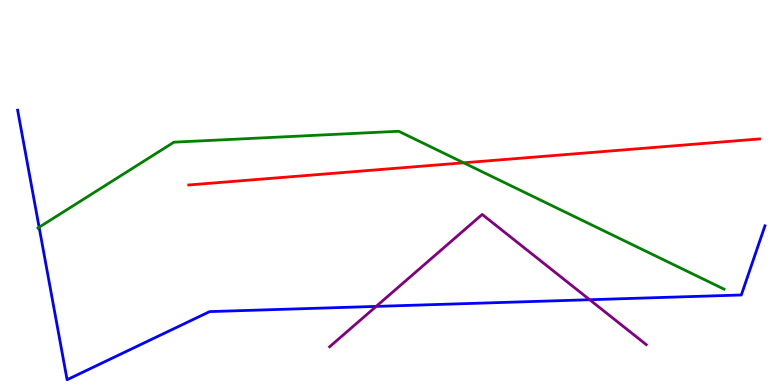[{'lines': ['blue', 'red'], 'intersections': []}, {'lines': ['green', 'red'], 'intersections': [{'x': 5.98, 'y': 5.77}]}, {'lines': ['purple', 'red'], 'intersections': []}, {'lines': ['blue', 'green'], 'intersections': [{'x': 0.505, 'y': 4.1}]}, {'lines': ['blue', 'purple'], 'intersections': [{'x': 4.85, 'y': 2.04}, {'x': 7.61, 'y': 2.21}]}, {'lines': ['green', 'purple'], 'intersections': []}]